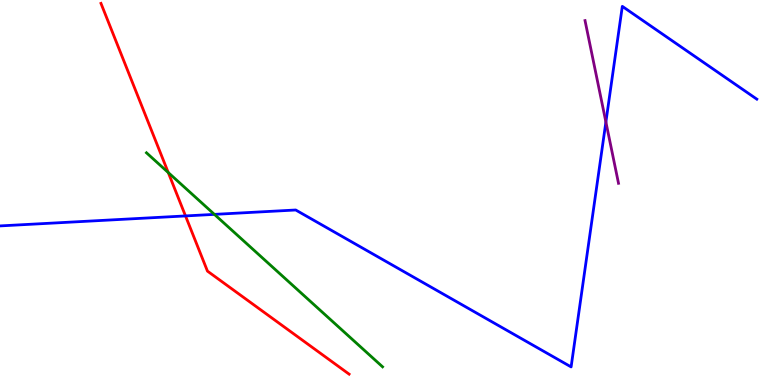[{'lines': ['blue', 'red'], 'intersections': [{'x': 2.39, 'y': 4.39}]}, {'lines': ['green', 'red'], 'intersections': [{'x': 2.17, 'y': 5.52}]}, {'lines': ['purple', 'red'], 'intersections': []}, {'lines': ['blue', 'green'], 'intersections': [{'x': 2.77, 'y': 4.43}]}, {'lines': ['blue', 'purple'], 'intersections': [{'x': 7.82, 'y': 6.83}]}, {'lines': ['green', 'purple'], 'intersections': []}]